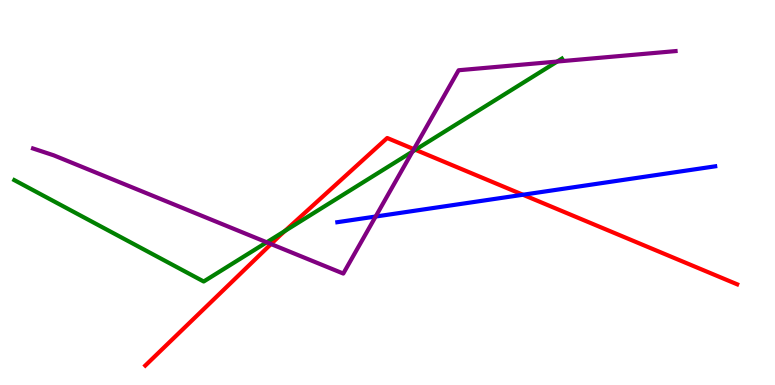[{'lines': ['blue', 'red'], 'intersections': [{'x': 6.75, 'y': 4.94}]}, {'lines': ['green', 'red'], 'intersections': [{'x': 3.68, 'y': 4.0}, {'x': 5.36, 'y': 6.11}]}, {'lines': ['purple', 'red'], 'intersections': [{'x': 3.5, 'y': 3.66}, {'x': 5.34, 'y': 6.13}]}, {'lines': ['blue', 'green'], 'intersections': []}, {'lines': ['blue', 'purple'], 'intersections': [{'x': 4.85, 'y': 4.38}]}, {'lines': ['green', 'purple'], 'intersections': [{'x': 3.44, 'y': 3.71}, {'x': 5.32, 'y': 6.06}, {'x': 7.19, 'y': 8.4}]}]